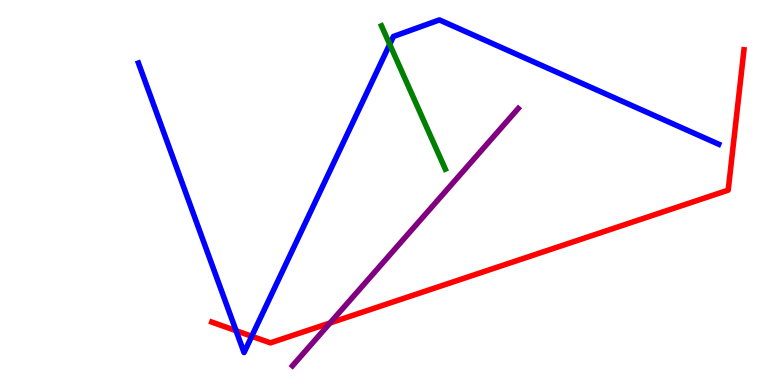[{'lines': ['blue', 'red'], 'intersections': [{'x': 3.05, 'y': 1.41}, {'x': 3.25, 'y': 1.27}]}, {'lines': ['green', 'red'], 'intersections': []}, {'lines': ['purple', 'red'], 'intersections': [{'x': 4.26, 'y': 1.61}]}, {'lines': ['blue', 'green'], 'intersections': [{'x': 5.03, 'y': 8.85}]}, {'lines': ['blue', 'purple'], 'intersections': []}, {'lines': ['green', 'purple'], 'intersections': []}]